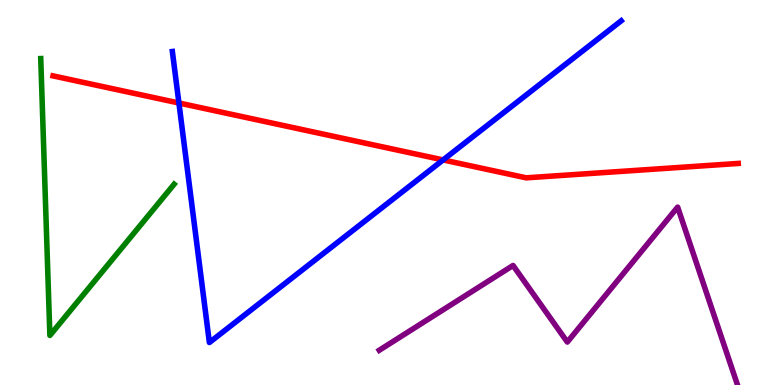[{'lines': ['blue', 'red'], 'intersections': [{'x': 2.31, 'y': 7.32}, {'x': 5.72, 'y': 5.85}]}, {'lines': ['green', 'red'], 'intersections': []}, {'lines': ['purple', 'red'], 'intersections': []}, {'lines': ['blue', 'green'], 'intersections': []}, {'lines': ['blue', 'purple'], 'intersections': []}, {'lines': ['green', 'purple'], 'intersections': []}]